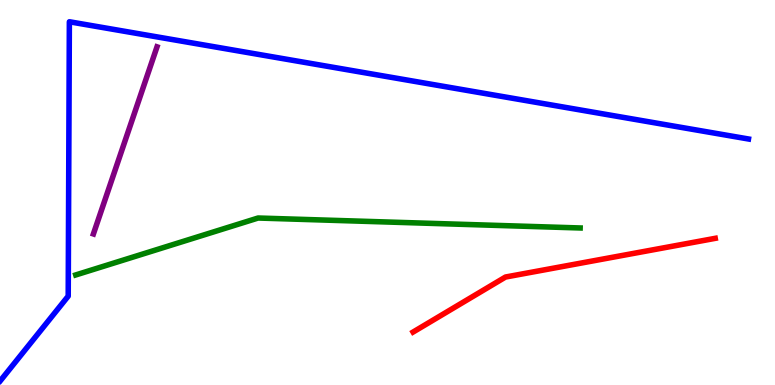[{'lines': ['blue', 'red'], 'intersections': []}, {'lines': ['green', 'red'], 'intersections': []}, {'lines': ['purple', 'red'], 'intersections': []}, {'lines': ['blue', 'green'], 'intersections': []}, {'lines': ['blue', 'purple'], 'intersections': []}, {'lines': ['green', 'purple'], 'intersections': []}]